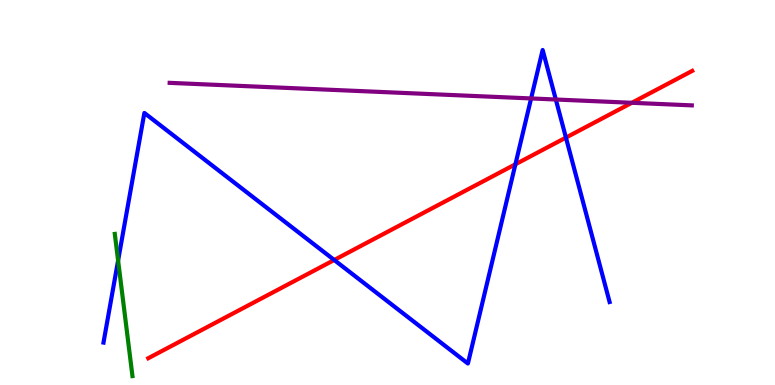[{'lines': ['blue', 'red'], 'intersections': [{'x': 4.31, 'y': 3.25}, {'x': 6.65, 'y': 5.73}, {'x': 7.3, 'y': 6.43}]}, {'lines': ['green', 'red'], 'intersections': []}, {'lines': ['purple', 'red'], 'intersections': [{'x': 8.15, 'y': 7.33}]}, {'lines': ['blue', 'green'], 'intersections': [{'x': 1.52, 'y': 3.23}]}, {'lines': ['blue', 'purple'], 'intersections': [{'x': 6.85, 'y': 7.44}, {'x': 7.17, 'y': 7.42}]}, {'lines': ['green', 'purple'], 'intersections': []}]